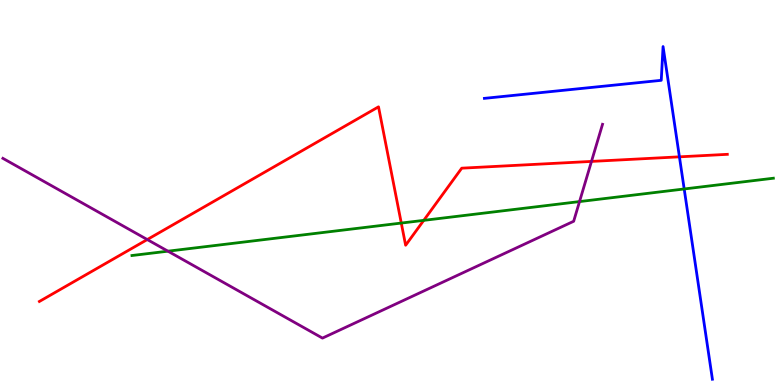[{'lines': ['blue', 'red'], 'intersections': [{'x': 8.77, 'y': 5.93}]}, {'lines': ['green', 'red'], 'intersections': [{'x': 5.18, 'y': 4.21}, {'x': 5.47, 'y': 4.28}]}, {'lines': ['purple', 'red'], 'intersections': [{'x': 1.9, 'y': 3.78}, {'x': 7.63, 'y': 5.81}]}, {'lines': ['blue', 'green'], 'intersections': [{'x': 8.83, 'y': 5.09}]}, {'lines': ['blue', 'purple'], 'intersections': []}, {'lines': ['green', 'purple'], 'intersections': [{'x': 2.17, 'y': 3.48}, {'x': 7.48, 'y': 4.76}]}]